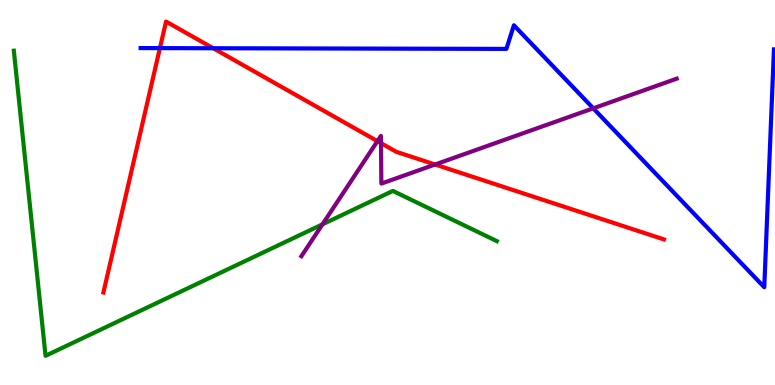[{'lines': ['blue', 'red'], 'intersections': [{'x': 2.06, 'y': 8.75}, {'x': 2.75, 'y': 8.75}]}, {'lines': ['green', 'red'], 'intersections': []}, {'lines': ['purple', 'red'], 'intersections': [{'x': 4.87, 'y': 6.33}, {'x': 4.92, 'y': 6.28}, {'x': 5.61, 'y': 5.73}]}, {'lines': ['blue', 'green'], 'intersections': []}, {'lines': ['blue', 'purple'], 'intersections': [{'x': 7.65, 'y': 7.19}]}, {'lines': ['green', 'purple'], 'intersections': [{'x': 4.16, 'y': 4.17}]}]